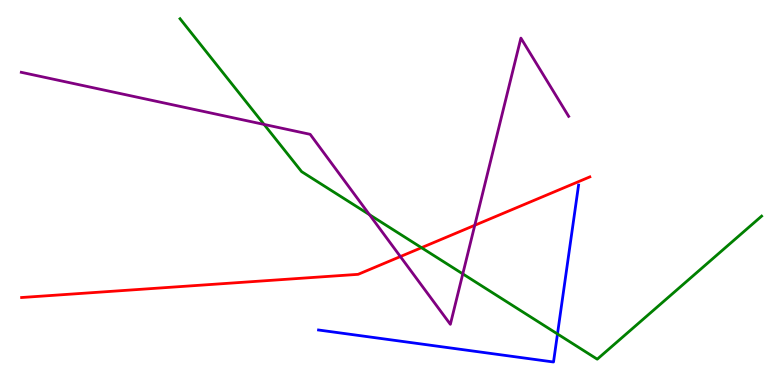[{'lines': ['blue', 'red'], 'intersections': []}, {'lines': ['green', 'red'], 'intersections': [{'x': 5.44, 'y': 3.57}]}, {'lines': ['purple', 'red'], 'intersections': [{'x': 5.17, 'y': 3.34}, {'x': 6.13, 'y': 4.15}]}, {'lines': ['blue', 'green'], 'intersections': [{'x': 7.19, 'y': 1.33}]}, {'lines': ['blue', 'purple'], 'intersections': []}, {'lines': ['green', 'purple'], 'intersections': [{'x': 3.41, 'y': 6.77}, {'x': 4.77, 'y': 4.42}, {'x': 5.97, 'y': 2.89}]}]